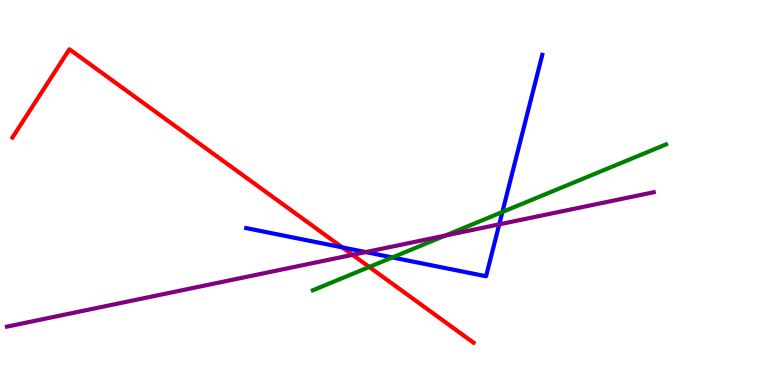[{'lines': ['blue', 'red'], 'intersections': [{'x': 4.42, 'y': 3.57}]}, {'lines': ['green', 'red'], 'intersections': [{'x': 4.76, 'y': 3.07}]}, {'lines': ['purple', 'red'], 'intersections': [{'x': 4.55, 'y': 3.38}]}, {'lines': ['blue', 'green'], 'intersections': [{'x': 5.06, 'y': 3.31}, {'x': 6.48, 'y': 4.49}]}, {'lines': ['blue', 'purple'], 'intersections': [{'x': 4.72, 'y': 3.45}, {'x': 6.44, 'y': 4.17}]}, {'lines': ['green', 'purple'], 'intersections': [{'x': 5.75, 'y': 3.88}]}]